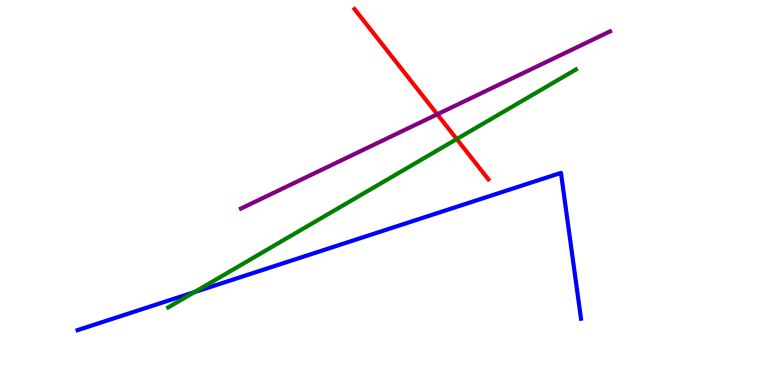[{'lines': ['blue', 'red'], 'intersections': []}, {'lines': ['green', 'red'], 'intersections': [{'x': 5.89, 'y': 6.39}]}, {'lines': ['purple', 'red'], 'intersections': [{'x': 5.64, 'y': 7.03}]}, {'lines': ['blue', 'green'], 'intersections': [{'x': 2.51, 'y': 2.41}]}, {'lines': ['blue', 'purple'], 'intersections': []}, {'lines': ['green', 'purple'], 'intersections': []}]